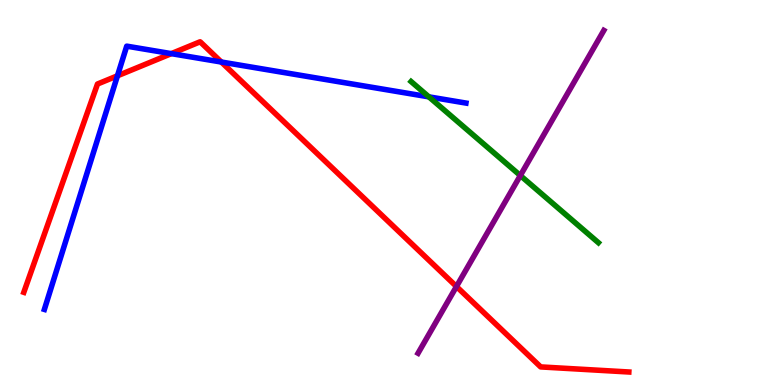[{'lines': ['blue', 'red'], 'intersections': [{'x': 1.52, 'y': 8.03}, {'x': 2.21, 'y': 8.61}, {'x': 2.86, 'y': 8.39}]}, {'lines': ['green', 'red'], 'intersections': []}, {'lines': ['purple', 'red'], 'intersections': [{'x': 5.89, 'y': 2.56}]}, {'lines': ['blue', 'green'], 'intersections': [{'x': 5.53, 'y': 7.48}]}, {'lines': ['blue', 'purple'], 'intersections': []}, {'lines': ['green', 'purple'], 'intersections': [{'x': 6.71, 'y': 5.44}]}]